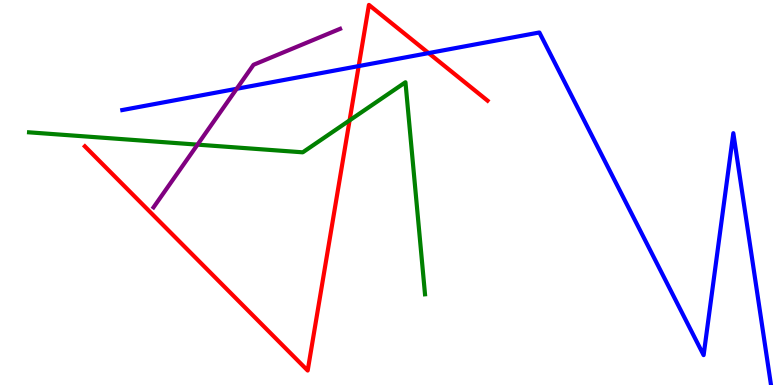[{'lines': ['blue', 'red'], 'intersections': [{'x': 4.63, 'y': 8.28}, {'x': 5.53, 'y': 8.62}]}, {'lines': ['green', 'red'], 'intersections': [{'x': 4.51, 'y': 6.87}]}, {'lines': ['purple', 'red'], 'intersections': []}, {'lines': ['blue', 'green'], 'intersections': []}, {'lines': ['blue', 'purple'], 'intersections': [{'x': 3.05, 'y': 7.69}]}, {'lines': ['green', 'purple'], 'intersections': [{'x': 2.55, 'y': 6.24}]}]